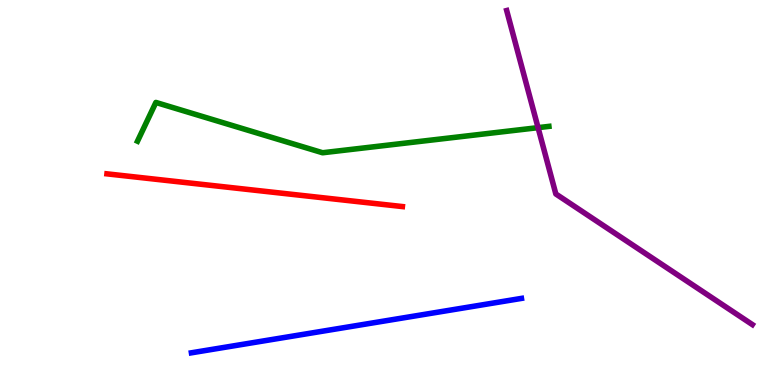[{'lines': ['blue', 'red'], 'intersections': []}, {'lines': ['green', 'red'], 'intersections': []}, {'lines': ['purple', 'red'], 'intersections': []}, {'lines': ['blue', 'green'], 'intersections': []}, {'lines': ['blue', 'purple'], 'intersections': []}, {'lines': ['green', 'purple'], 'intersections': [{'x': 6.94, 'y': 6.68}]}]